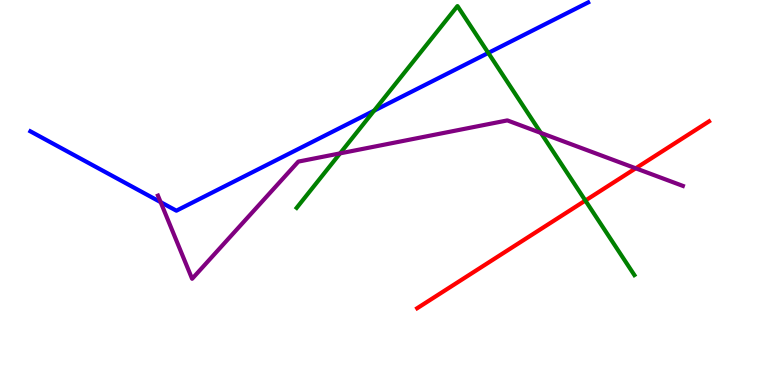[{'lines': ['blue', 'red'], 'intersections': []}, {'lines': ['green', 'red'], 'intersections': [{'x': 7.55, 'y': 4.79}]}, {'lines': ['purple', 'red'], 'intersections': [{'x': 8.2, 'y': 5.63}]}, {'lines': ['blue', 'green'], 'intersections': [{'x': 4.83, 'y': 7.12}, {'x': 6.3, 'y': 8.63}]}, {'lines': ['blue', 'purple'], 'intersections': [{'x': 2.07, 'y': 4.75}]}, {'lines': ['green', 'purple'], 'intersections': [{'x': 4.39, 'y': 6.02}, {'x': 6.98, 'y': 6.55}]}]